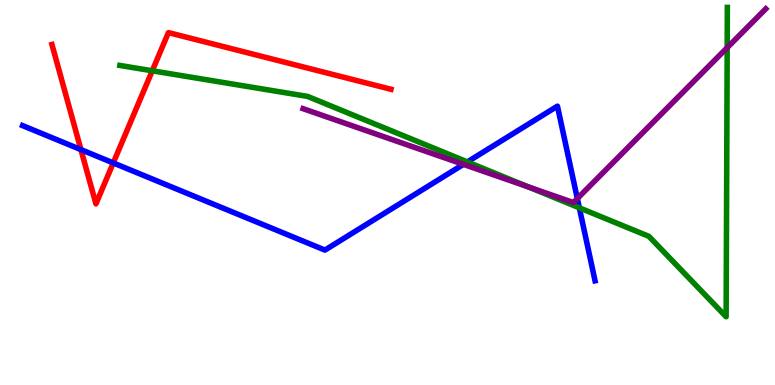[{'lines': ['blue', 'red'], 'intersections': [{'x': 1.04, 'y': 6.11}, {'x': 1.46, 'y': 5.77}]}, {'lines': ['green', 'red'], 'intersections': [{'x': 1.96, 'y': 8.16}]}, {'lines': ['purple', 'red'], 'intersections': []}, {'lines': ['blue', 'green'], 'intersections': [{'x': 6.03, 'y': 5.79}, {'x': 7.48, 'y': 4.6}]}, {'lines': ['blue', 'purple'], 'intersections': [{'x': 5.98, 'y': 5.73}, {'x': 7.45, 'y': 4.84}]}, {'lines': ['green', 'purple'], 'intersections': [{'x': 6.81, 'y': 5.15}, {'x': 9.38, 'y': 8.76}]}]